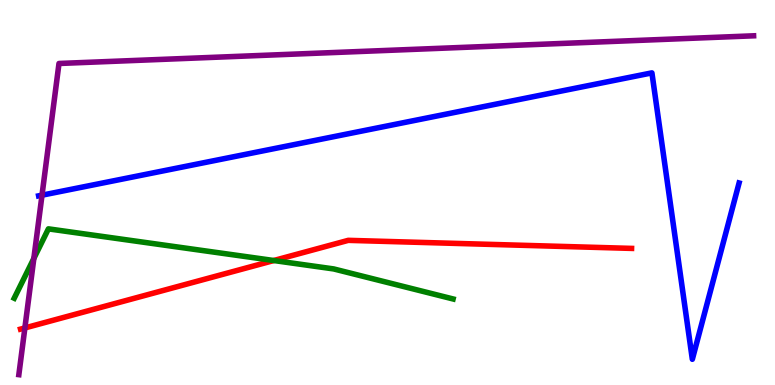[{'lines': ['blue', 'red'], 'intersections': []}, {'lines': ['green', 'red'], 'intersections': [{'x': 3.53, 'y': 3.23}]}, {'lines': ['purple', 'red'], 'intersections': [{'x': 0.321, 'y': 1.48}]}, {'lines': ['blue', 'green'], 'intersections': []}, {'lines': ['blue', 'purple'], 'intersections': [{'x': 0.542, 'y': 4.93}]}, {'lines': ['green', 'purple'], 'intersections': [{'x': 0.437, 'y': 3.29}]}]